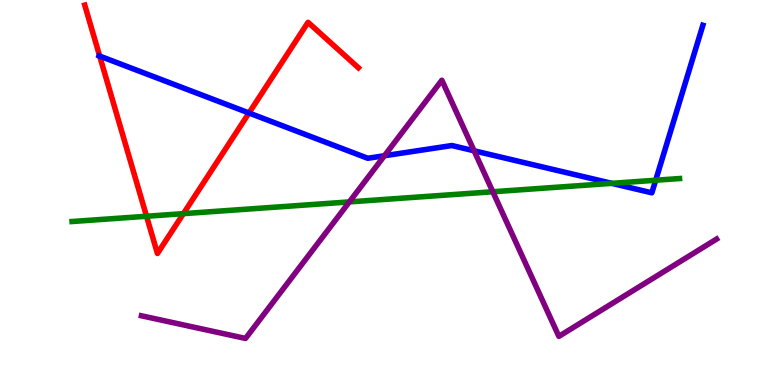[{'lines': ['blue', 'red'], 'intersections': [{'x': 1.29, 'y': 8.54}, {'x': 3.21, 'y': 7.07}]}, {'lines': ['green', 'red'], 'intersections': [{'x': 1.89, 'y': 4.38}, {'x': 2.37, 'y': 4.45}]}, {'lines': ['purple', 'red'], 'intersections': []}, {'lines': ['blue', 'green'], 'intersections': [{'x': 7.89, 'y': 5.24}, {'x': 8.46, 'y': 5.32}]}, {'lines': ['blue', 'purple'], 'intersections': [{'x': 4.96, 'y': 5.95}, {'x': 6.12, 'y': 6.08}]}, {'lines': ['green', 'purple'], 'intersections': [{'x': 4.51, 'y': 4.76}, {'x': 6.36, 'y': 5.02}]}]